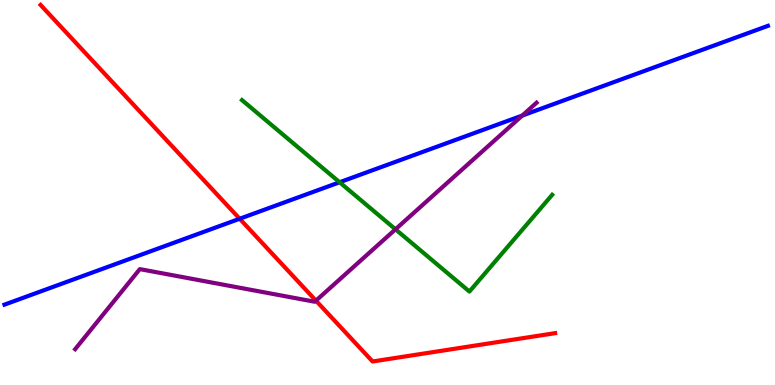[{'lines': ['blue', 'red'], 'intersections': [{'x': 3.09, 'y': 4.32}]}, {'lines': ['green', 'red'], 'intersections': []}, {'lines': ['purple', 'red'], 'intersections': [{'x': 4.08, 'y': 2.19}]}, {'lines': ['blue', 'green'], 'intersections': [{'x': 4.38, 'y': 5.27}]}, {'lines': ['blue', 'purple'], 'intersections': [{'x': 6.74, 'y': 7.0}]}, {'lines': ['green', 'purple'], 'intersections': [{'x': 5.1, 'y': 4.04}]}]